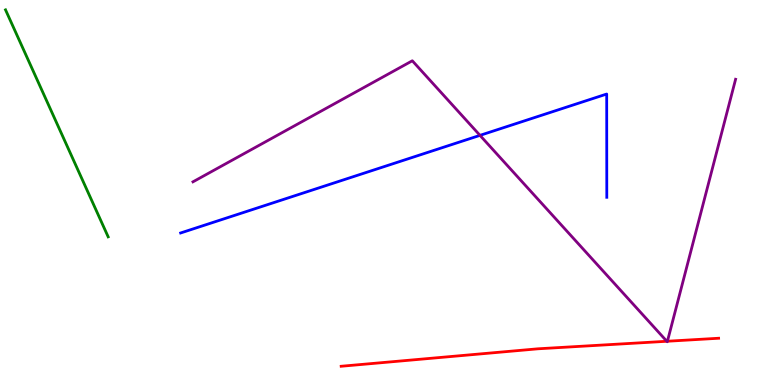[{'lines': ['blue', 'red'], 'intersections': []}, {'lines': ['green', 'red'], 'intersections': []}, {'lines': ['purple', 'red'], 'intersections': [{'x': 8.6, 'y': 1.14}, {'x': 8.61, 'y': 1.14}]}, {'lines': ['blue', 'green'], 'intersections': []}, {'lines': ['blue', 'purple'], 'intersections': [{'x': 6.19, 'y': 6.48}]}, {'lines': ['green', 'purple'], 'intersections': []}]